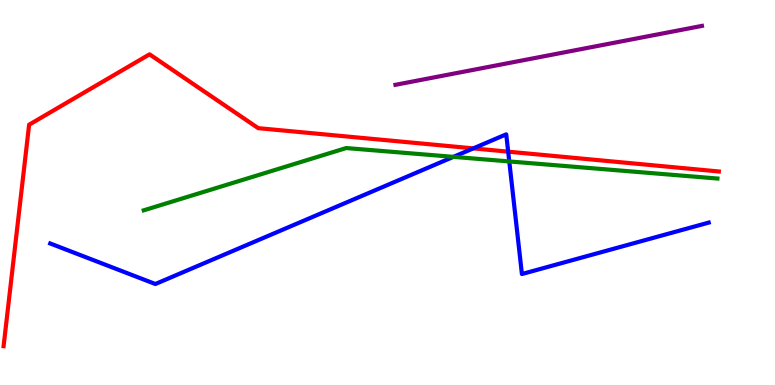[{'lines': ['blue', 'red'], 'intersections': [{'x': 6.11, 'y': 6.15}, {'x': 6.56, 'y': 6.06}]}, {'lines': ['green', 'red'], 'intersections': []}, {'lines': ['purple', 'red'], 'intersections': []}, {'lines': ['blue', 'green'], 'intersections': [{'x': 5.85, 'y': 5.93}, {'x': 6.57, 'y': 5.81}]}, {'lines': ['blue', 'purple'], 'intersections': []}, {'lines': ['green', 'purple'], 'intersections': []}]